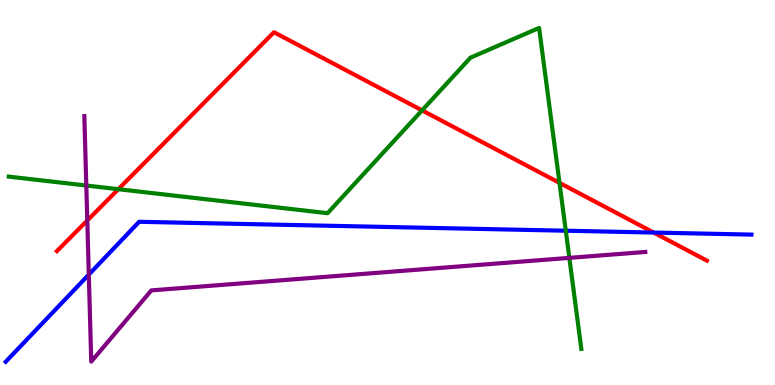[{'lines': ['blue', 'red'], 'intersections': [{'x': 8.43, 'y': 3.96}]}, {'lines': ['green', 'red'], 'intersections': [{'x': 1.53, 'y': 5.09}, {'x': 5.45, 'y': 7.13}, {'x': 7.22, 'y': 5.25}]}, {'lines': ['purple', 'red'], 'intersections': [{'x': 1.13, 'y': 4.27}]}, {'lines': ['blue', 'green'], 'intersections': [{'x': 7.3, 'y': 4.01}]}, {'lines': ['blue', 'purple'], 'intersections': [{'x': 1.15, 'y': 2.87}]}, {'lines': ['green', 'purple'], 'intersections': [{'x': 1.11, 'y': 5.18}, {'x': 7.35, 'y': 3.3}]}]